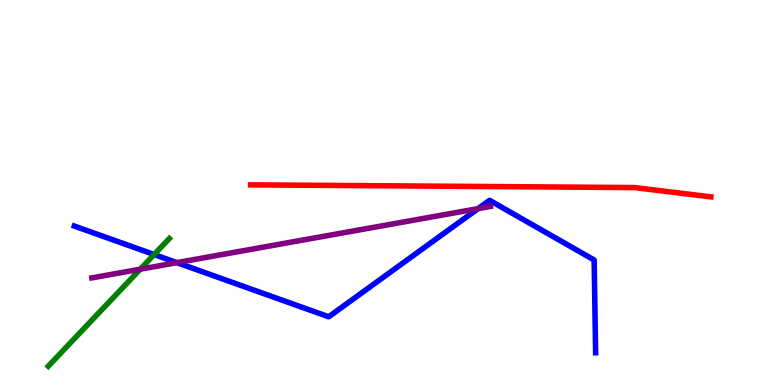[{'lines': ['blue', 'red'], 'intersections': []}, {'lines': ['green', 'red'], 'intersections': []}, {'lines': ['purple', 'red'], 'intersections': []}, {'lines': ['blue', 'green'], 'intersections': [{'x': 1.99, 'y': 3.39}]}, {'lines': ['blue', 'purple'], 'intersections': [{'x': 2.28, 'y': 3.18}, {'x': 6.17, 'y': 4.58}]}, {'lines': ['green', 'purple'], 'intersections': [{'x': 1.81, 'y': 3.01}]}]